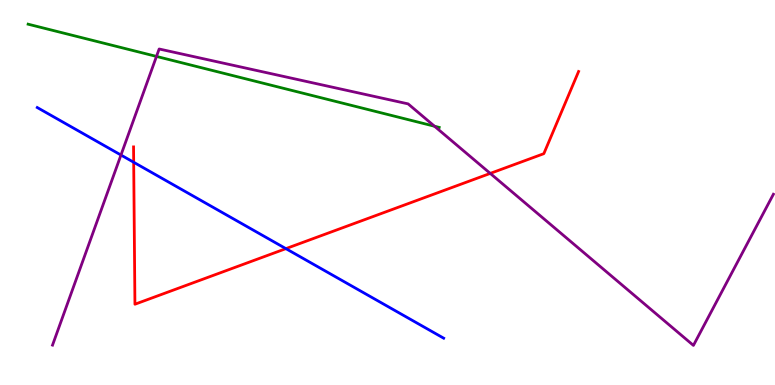[{'lines': ['blue', 'red'], 'intersections': [{'x': 1.72, 'y': 5.79}, {'x': 3.69, 'y': 3.54}]}, {'lines': ['green', 'red'], 'intersections': []}, {'lines': ['purple', 'red'], 'intersections': [{'x': 6.33, 'y': 5.5}]}, {'lines': ['blue', 'green'], 'intersections': []}, {'lines': ['blue', 'purple'], 'intersections': [{'x': 1.56, 'y': 5.97}]}, {'lines': ['green', 'purple'], 'intersections': [{'x': 2.02, 'y': 8.53}, {'x': 5.61, 'y': 6.72}]}]